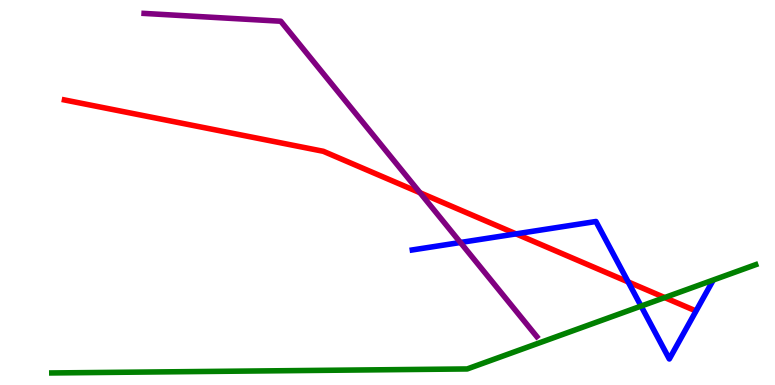[{'lines': ['blue', 'red'], 'intersections': [{'x': 6.66, 'y': 3.93}, {'x': 8.11, 'y': 2.68}]}, {'lines': ['green', 'red'], 'intersections': [{'x': 8.58, 'y': 2.27}]}, {'lines': ['purple', 'red'], 'intersections': [{'x': 5.42, 'y': 4.99}]}, {'lines': ['blue', 'green'], 'intersections': [{'x': 8.27, 'y': 2.05}]}, {'lines': ['blue', 'purple'], 'intersections': [{'x': 5.94, 'y': 3.7}]}, {'lines': ['green', 'purple'], 'intersections': []}]